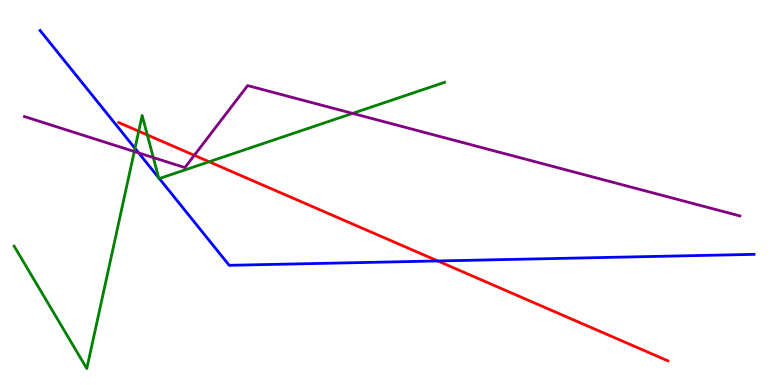[{'lines': ['blue', 'red'], 'intersections': [{'x': 5.65, 'y': 3.22}]}, {'lines': ['green', 'red'], 'intersections': [{'x': 1.79, 'y': 6.59}, {'x': 1.9, 'y': 6.5}, {'x': 2.7, 'y': 5.8}]}, {'lines': ['purple', 'red'], 'intersections': [{'x': 2.51, 'y': 5.97}]}, {'lines': ['blue', 'green'], 'intersections': [{'x': 1.74, 'y': 6.15}, {'x': 2.05, 'y': 5.38}, {'x': 2.06, 'y': 5.36}]}, {'lines': ['blue', 'purple'], 'intersections': [{'x': 1.79, 'y': 6.03}]}, {'lines': ['green', 'purple'], 'intersections': [{'x': 1.73, 'y': 6.06}, {'x': 1.98, 'y': 5.91}, {'x': 4.55, 'y': 7.06}]}]